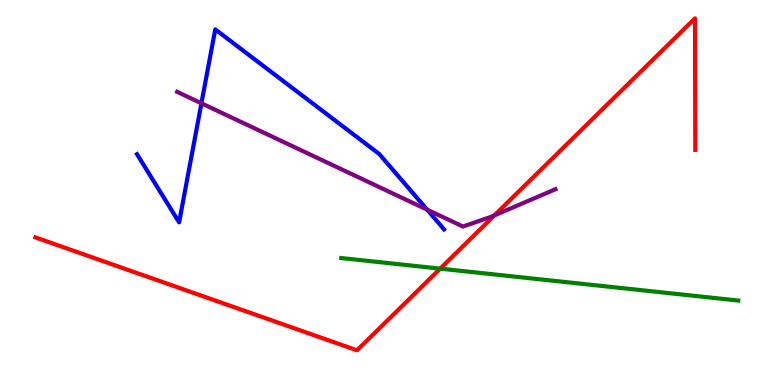[{'lines': ['blue', 'red'], 'intersections': []}, {'lines': ['green', 'red'], 'intersections': [{'x': 5.68, 'y': 3.02}]}, {'lines': ['purple', 'red'], 'intersections': [{'x': 6.38, 'y': 4.41}]}, {'lines': ['blue', 'green'], 'intersections': []}, {'lines': ['blue', 'purple'], 'intersections': [{'x': 2.6, 'y': 7.32}, {'x': 5.51, 'y': 4.55}]}, {'lines': ['green', 'purple'], 'intersections': []}]